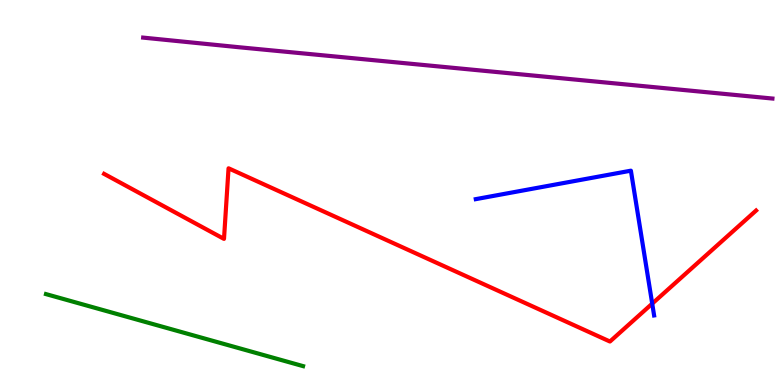[{'lines': ['blue', 'red'], 'intersections': [{'x': 8.42, 'y': 2.11}]}, {'lines': ['green', 'red'], 'intersections': []}, {'lines': ['purple', 'red'], 'intersections': []}, {'lines': ['blue', 'green'], 'intersections': []}, {'lines': ['blue', 'purple'], 'intersections': []}, {'lines': ['green', 'purple'], 'intersections': []}]